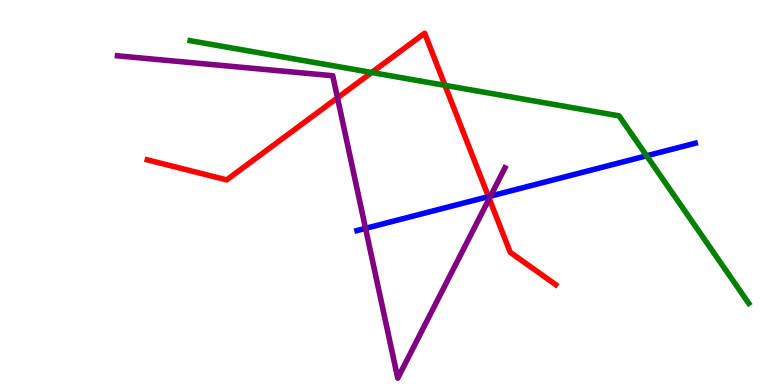[{'lines': ['blue', 'red'], 'intersections': [{'x': 6.3, 'y': 4.89}]}, {'lines': ['green', 'red'], 'intersections': [{'x': 4.8, 'y': 8.12}, {'x': 5.74, 'y': 7.78}]}, {'lines': ['purple', 'red'], 'intersections': [{'x': 4.35, 'y': 7.46}, {'x': 6.31, 'y': 4.84}]}, {'lines': ['blue', 'green'], 'intersections': [{'x': 8.34, 'y': 5.95}]}, {'lines': ['blue', 'purple'], 'intersections': [{'x': 4.72, 'y': 4.07}, {'x': 6.33, 'y': 4.91}]}, {'lines': ['green', 'purple'], 'intersections': []}]